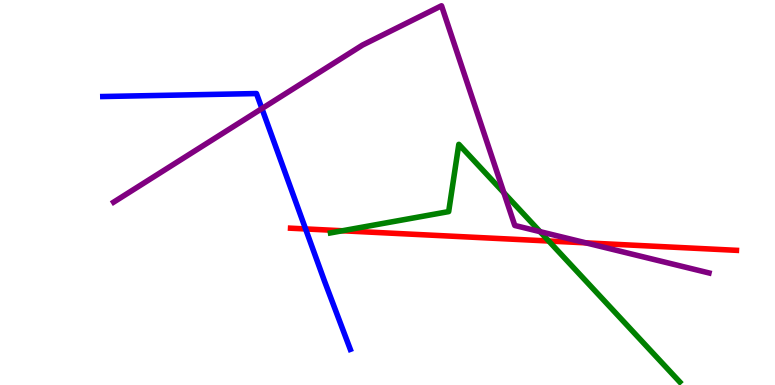[{'lines': ['blue', 'red'], 'intersections': [{'x': 3.94, 'y': 4.05}]}, {'lines': ['green', 'red'], 'intersections': [{'x': 4.42, 'y': 4.01}, {'x': 7.08, 'y': 3.74}]}, {'lines': ['purple', 'red'], 'intersections': [{'x': 7.56, 'y': 3.69}]}, {'lines': ['blue', 'green'], 'intersections': []}, {'lines': ['blue', 'purple'], 'intersections': [{'x': 3.38, 'y': 7.18}]}, {'lines': ['green', 'purple'], 'intersections': [{'x': 6.5, 'y': 4.99}, {'x': 6.97, 'y': 3.98}]}]